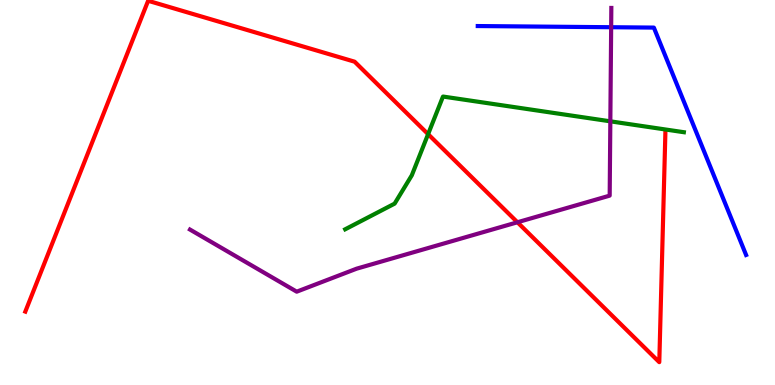[{'lines': ['blue', 'red'], 'intersections': []}, {'lines': ['green', 'red'], 'intersections': [{'x': 5.52, 'y': 6.52}]}, {'lines': ['purple', 'red'], 'intersections': [{'x': 6.68, 'y': 4.23}]}, {'lines': ['blue', 'green'], 'intersections': []}, {'lines': ['blue', 'purple'], 'intersections': [{'x': 7.89, 'y': 9.29}]}, {'lines': ['green', 'purple'], 'intersections': [{'x': 7.88, 'y': 6.85}]}]